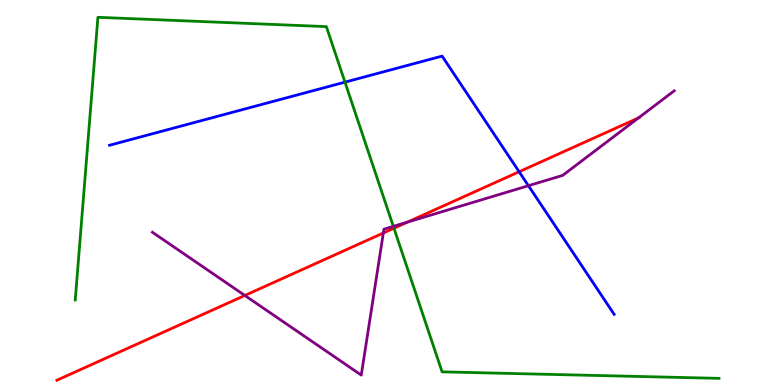[{'lines': ['blue', 'red'], 'intersections': [{'x': 6.7, 'y': 5.54}]}, {'lines': ['green', 'red'], 'intersections': [{'x': 5.08, 'y': 4.07}]}, {'lines': ['purple', 'red'], 'intersections': [{'x': 3.16, 'y': 2.33}, {'x': 4.95, 'y': 3.95}, {'x': 5.26, 'y': 4.23}, {'x': 8.24, 'y': 6.94}]}, {'lines': ['blue', 'green'], 'intersections': [{'x': 4.45, 'y': 7.87}]}, {'lines': ['blue', 'purple'], 'intersections': [{'x': 6.82, 'y': 5.18}]}, {'lines': ['green', 'purple'], 'intersections': [{'x': 5.08, 'y': 4.12}]}]